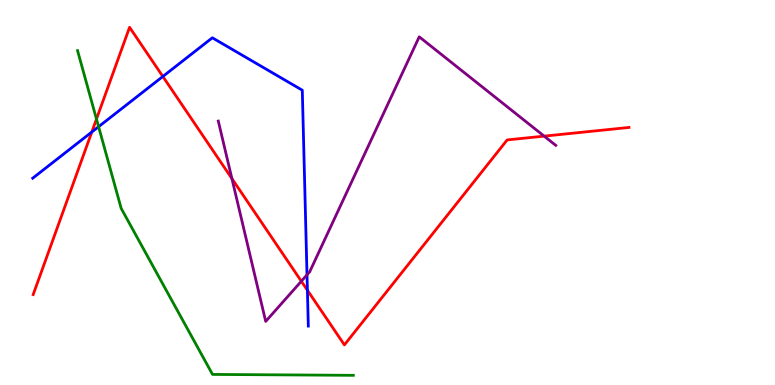[{'lines': ['blue', 'red'], 'intersections': [{'x': 1.18, 'y': 6.57}, {'x': 2.1, 'y': 8.01}, {'x': 3.97, 'y': 2.46}]}, {'lines': ['green', 'red'], 'intersections': [{'x': 1.24, 'y': 6.91}]}, {'lines': ['purple', 'red'], 'intersections': [{'x': 2.99, 'y': 5.36}, {'x': 3.89, 'y': 2.7}, {'x': 7.02, 'y': 6.46}]}, {'lines': ['blue', 'green'], 'intersections': [{'x': 1.27, 'y': 6.71}]}, {'lines': ['blue', 'purple'], 'intersections': [{'x': 3.96, 'y': 2.86}]}, {'lines': ['green', 'purple'], 'intersections': []}]